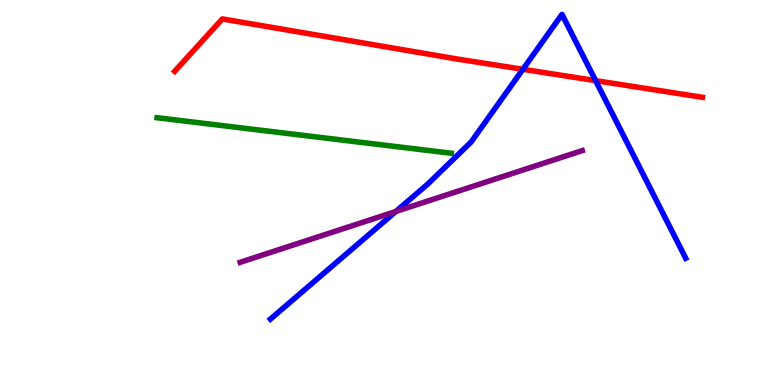[{'lines': ['blue', 'red'], 'intersections': [{'x': 6.75, 'y': 8.2}, {'x': 7.69, 'y': 7.91}]}, {'lines': ['green', 'red'], 'intersections': []}, {'lines': ['purple', 'red'], 'intersections': []}, {'lines': ['blue', 'green'], 'intersections': []}, {'lines': ['blue', 'purple'], 'intersections': [{'x': 5.11, 'y': 4.51}]}, {'lines': ['green', 'purple'], 'intersections': []}]